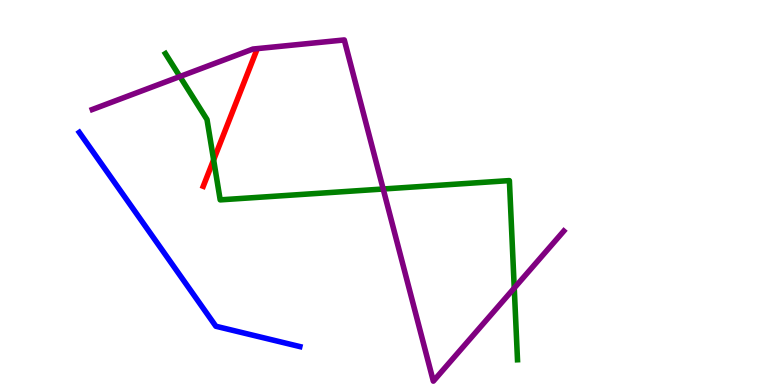[{'lines': ['blue', 'red'], 'intersections': []}, {'lines': ['green', 'red'], 'intersections': [{'x': 2.76, 'y': 5.85}]}, {'lines': ['purple', 'red'], 'intersections': []}, {'lines': ['blue', 'green'], 'intersections': []}, {'lines': ['blue', 'purple'], 'intersections': []}, {'lines': ['green', 'purple'], 'intersections': [{'x': 2.32, 'y': 8.01}, {'x': 4.94, 'y': 5.09}, {'x': 6.64, 'y': 2.52}]}]